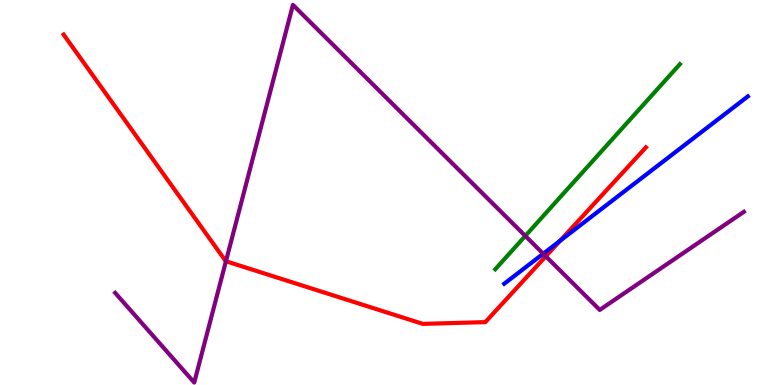[{'lines': ['blue', 'red'], 'intersections': [{'x': 7.23, 'y': 3.75}]}, {'lines': ['green', 'red'], 'intersections': []}, {'lines': ['purple', 'red'], 'intersections': [{'x': 2.92, 'y': 3.21}, {'x': 7.04, 'y': 3.34}]}, {'lines': ['blue', 'green'], 'intersections': []}, {'lines': ['blue', 'purple'], 'intersections': [{'x': 7.01, 'y': 3.41}]}, {'lines': ['green', 'purple'], 'intersections': [{'x': 6.78, 'y': 3.87}]}]